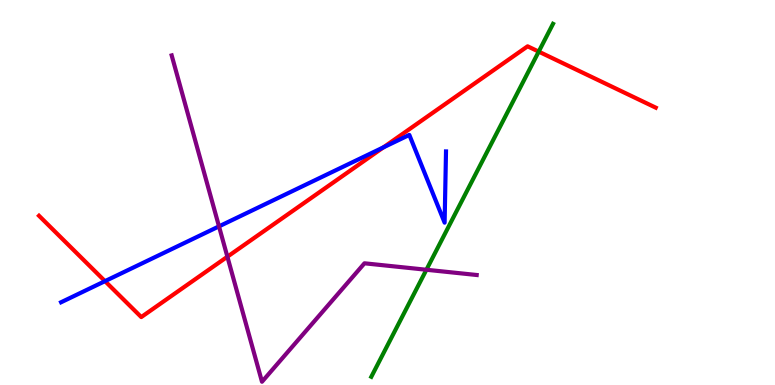[{'lines': ['blue', 'red'], 'intersections': [{'x': 1.35, 'y': 2.7}, {'x': 4.95, 'y': 6.17}]}, {'lines': ['green', 'red'], 'intersections': [{'x': 6.95, 'y': 8.66}]}, {'lines': ['purple', 'red'], 'intersections': [{'x': 2.93, 'y': 3.33}]}, {'lines': ['blue', 'green'], 'intersections': []}, {'lines': ['blue', 'purple'], 'intersections': [{'x': 2.83, 'y': 4.12}]}, {'lines': ['green', 'purple'], 'intersections': [{'x': 5.5, 'y': 2.99}]}]